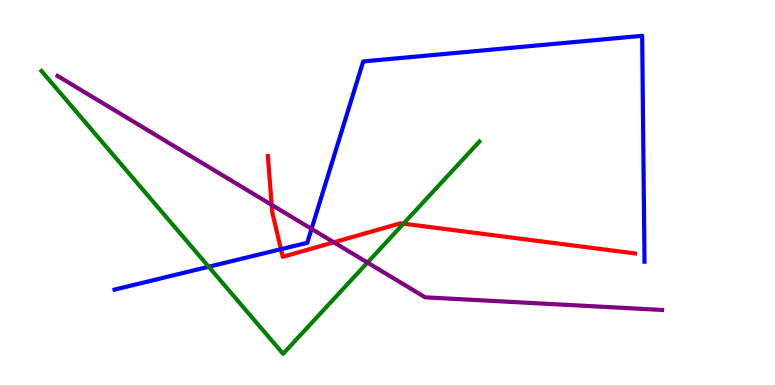[{'lines': ['blue', 'red'], 'intersections': [{'x': 3.63, 'y': 3.53}]}, {'lines': ['green', 'red'], 'intersections': [{'x': 5.21, 'y': 4.19}]}, {'lines': ['purple', 'red'], 'intersections': [{'x': 3.51, 'y': 4.68}, {'x': 4.31, 'y': 3.71}]}, {'lines': ['blue', 'green'], 'intersections': [{'x': 2.69, 'y': 3.07}]}, {'lines': ['blue', 'purple'], 'intersections': [{'x': 4.02, 'y': 4.05}]}, {'lines': ['green', 'purple'], 'intersections': [{'x': 4.74, 'y': 3.18}]}]